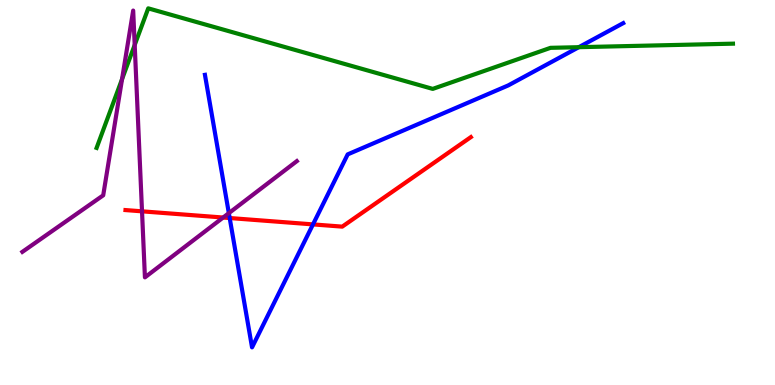[{'lines': ['blue', 'red'], 'intersections': [{'x': 2.96, 'y': 4.34}, {'x': 4.04, 'y': 4.17}]}, {'lines': ['green', 'red'], 'intersections': []}, {'lines': ['purple', 'red'], 'intersections': [{'x': 1.83, 'y': 4.51}, {'x': 2.88, 'y': 4.35}]}, {'lines': ['blue', 'green'], 'intersections': [{'x': 7.47, 'y': 8.77}]}, {'lines': ['blue', 'purple'], 'intersections': [{'x': 2.95, 'y': 4.46}]}, {'lines': ['green', 'purple'], 'intersections': [{'x': 1.57, 'y': 7.95}, {'x': 1.74, 'y': 8.83}]}]